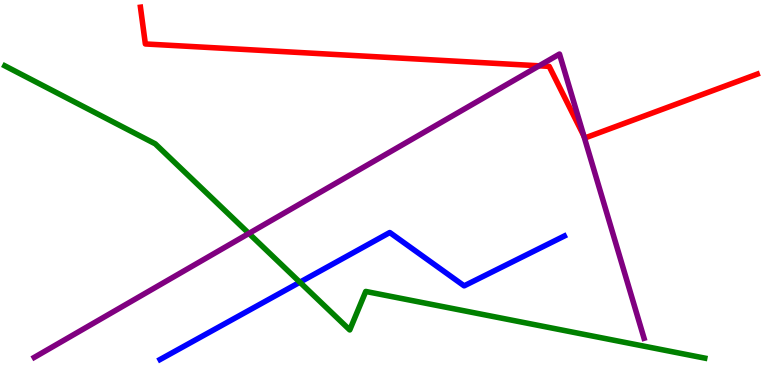[{'lines': ['blue', 'red'], 'intersections': []}, {'lines': ['green', 'red'], 'intersections': []}, {'lines': ['purple', 'red'], 'intersections': [{'x': 6.96, 'y': 8.29}, {'x': 7.53, 'y': 6.47}]}, {'lines': ['blue', 'green'], 'intersections': [{'x': 3.87, 'y': 2.67}]}, {'lines': ['blue', 'purple'], 'intersections': []}, {'lines': ['green', 'purple'], 'intersections': [{'x': 3.21, 'y': 3.94}]}]